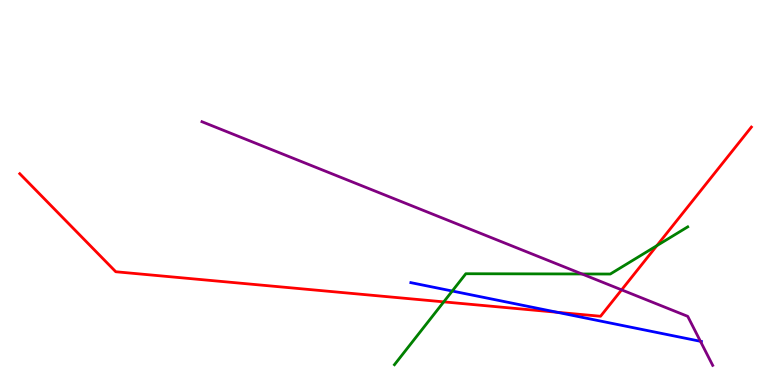[{'lines': ['blue', 'red'], 'intersections': [{'x': 7.19, 'y': 1.89}]}, {'lines': ['green', 'red'], 'intersections': [{'x': 5.73, 'y': 2.16}, {'x': 8.48, 'y': 3.62}]}, {'lines': ['purple', 'red'], 'intersections': [{'x': 8.02, 'y': 2.47}]}, {'lines': ['blue', 'green'], 'intersections': [{'x': 5.84, 'y': 2.44}]}, {'lines': ['blue', 'purple'], 'intersections': [{'x': 9.04, 'y': 1.14}]}, {'lines': ['green', 'purple'], 'intersections': [{'x': 7.51, 'y': 2.88}]}]